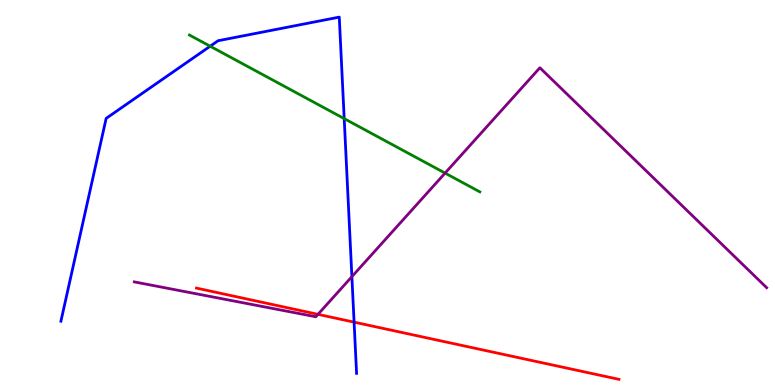[{'lines': ['blue', 'red'], 'intersections': [{'x': 4.57, 'y': 1.63}]}, {'lines': ['green', 'red'], 'intersections': []}, {'lines': ['purple', 'red'], 'intersections': [{'x': 4.1, 'y': 1.84}]}, {'lines': ['blue', 'green'], 'intersections': [{'x': 2.71, 'y': 8.8}, {'x': 4.44, 'y': 6.92}]}, {'lines': ['blue', 'purple'], 'intersections': [{'x': 4.54, 'y': 2.81}]}, {'lines': ['green', 'purple'], 'intersections': [{'x': 5.74, 'y': 5.5}]}]